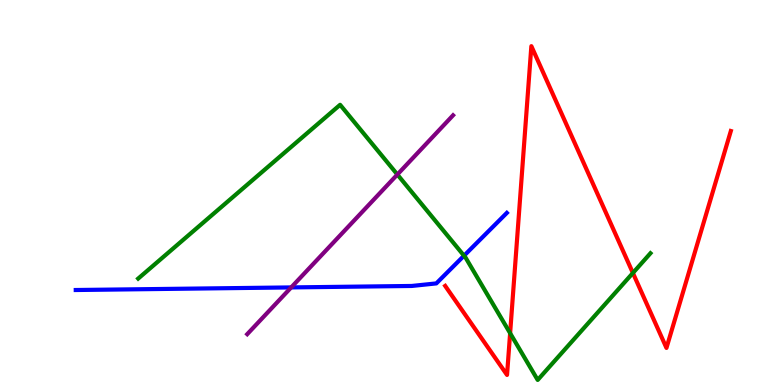[{'lines': ['blue', 'red'], 'intersections': []}, {'lines': ['green', 'red'], 'intersections': [{'x': 6.58, 'y': 1.35}, {'x': 8.17, 'y': 2.91}]}, {'lines': ['purple', 'red'], 'intersections': []}, {'lines': ['blue', 'green'], 'intersections': [{'x': 5.99, 'y': 3.36}]}, {'lines': ['blue', 'purple'], 'intersections': [{'x': 3.76, 'y': 2.53}]}, {'lines': ['green', 'purple'], 'intersections': [{'x': 5.13, 'y': 5.47}]}]